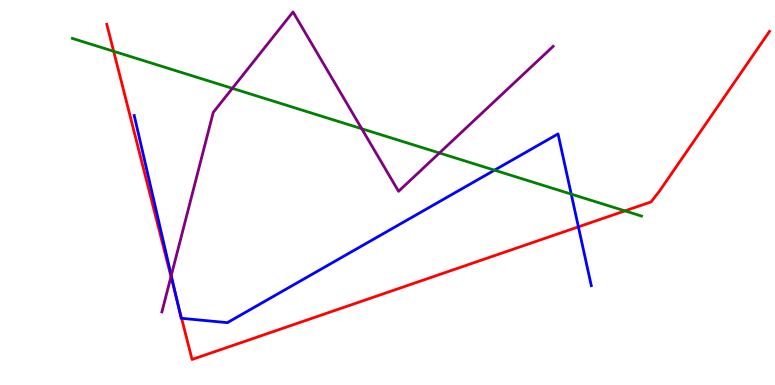[{'lines': ['blue', 'red'], 'intersections': [{'x': 2.28, 'y': 2.24}, {'x': 2.34, 'y': 1.73}, {'x': 7.46, 'y': 4.11}]}, {'lines': ['green', 'red'], 'intersections': [{'x': 1.47, 'y': 8.67}, {'x': 8.06, 'y': 4.52}]}, {'lines': ['purple', 'red'], 'intersections': [{'x': 2.21, 'y': 2.82}]}, {'lines': ['blue', 'green'], 'intersections': [{'x': 6.38, 'y': 5.58}, {'x': 7.37, 'y': 4.96}]}, {'lines': ['blue', 'purple'], 'intersections': [{'x': 2.21, 'y': 2.84}]}, {'lines': ['green', 'purple'], 'intersections': [{'x': 3.0, 'y': 7.71}, {'x': 4.67, 'y': 6.66}, {'x': 5.67, 'y': 6.03}]}]